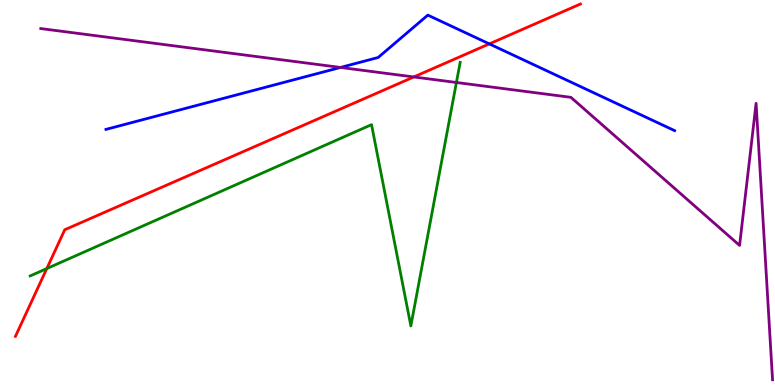[{'lines': ['blue', 'red'], 'intersections': [{'x': 6.31, 'y': 8.86}]}, {'lines': ['green', 'red'], 'intersections': [{'x': 0.604, 'y': 3.02}]}, {'lines': ['purple', 'red'], 'intersections': [{'x': 5.34, 'y': 8.0}]}, {'lines': ['blue', 'green'], 'intersections': []}, {'lines': ['blue', 'purple'], 'intersections': [{'x': 4.39, 'y': 8.25}]}, {'lines': ['green', 'purple'], 'intersections': [{'x': 5.89, 'y': 7.86}]}]